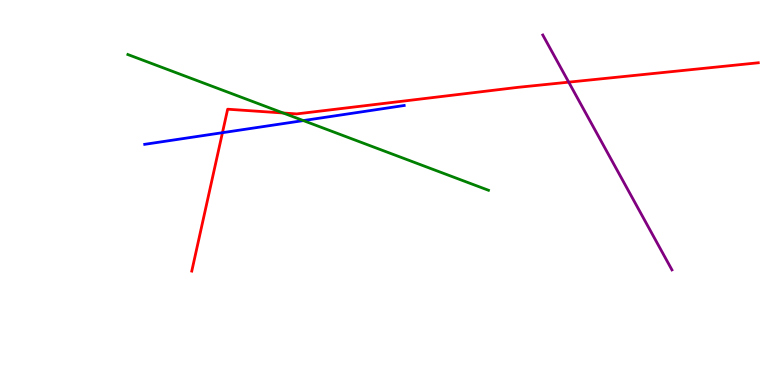[{'lines': ['blue', 'red'], 'intersections': [{'x': 2.87, 'y': 6.55}]}, {'lines': ['green', 'red'], 'intersections': [{'x': 3.65, 'y': 7.07}]}, {'lines': ['purple', 'red'], 'intersections': [{'x': 7.34, 'y': 7.87}]}, {'lines': ['blue', 'green'], 'intersections': [{'x': 3.91, 'y': 6.87}]}, {'lines': ['blue', 'purple'], 'intersections': []}, {'lines': ['green', 'purple'], 'intersections': []}]